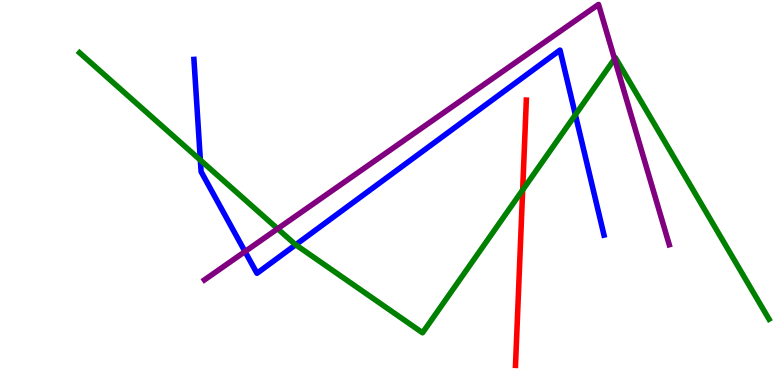[{'lines': ['blue', 'red'], 'intersections': []}, {'lines': ['green', 'red'], 'intersections': [{'x': 6.74, 'y': 5.07}]}, {'lines': ['purple', 'red'], 'intersections': []}, {'lines': ['blue', 'green'], 'intersections': [{'x': 2.59, 'y': 5.84}, {'x': 3.82, 'y': 3.64}, {'x': 7.42, 'y': 7.02}]}, {'lines': ['blue', 'purple'], 'intersections': [{'x': 3.16, 'y': 3.47}]}, {'lines': ['green', 'purple'], 'intersections': [{'x': 3.58, 'y': 4.06}, {'x': 7.93, 'y': 8.47}]}]